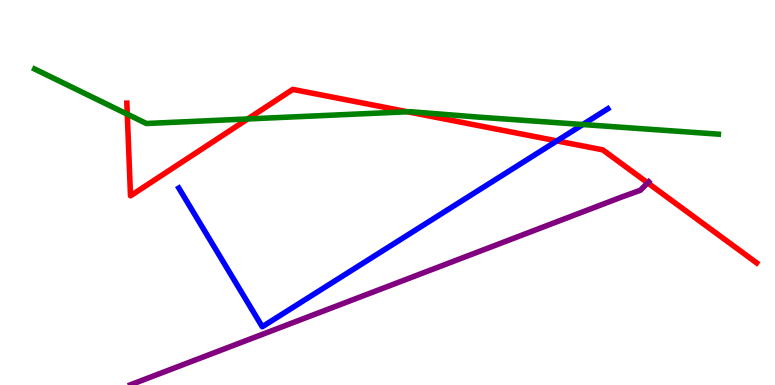[{'lines': ['blue', 'red'], 'intersections': [{'x': 7.19, 'y': 6.34}]}, {'lines': ['green', 'red'], 'intersections': [{'x': 1.64, 'y': 7.03}, {'x': 3.2, 'y': 6.91}, {'x': 5.26, 'y': 7.1}]}, {'lines': ['purple', 'red'], 'intersections': [{'x': 8.36, 'y': 5.25}]}, {'lines': ['blue', 'green'], 'intersections': [{'x': 7.52, 'y': 6.77}]}, {'lines': ['blue', 'purple'], 'intersections': []}, {'lines': ['green', 'purple'], 'intersections': []}]